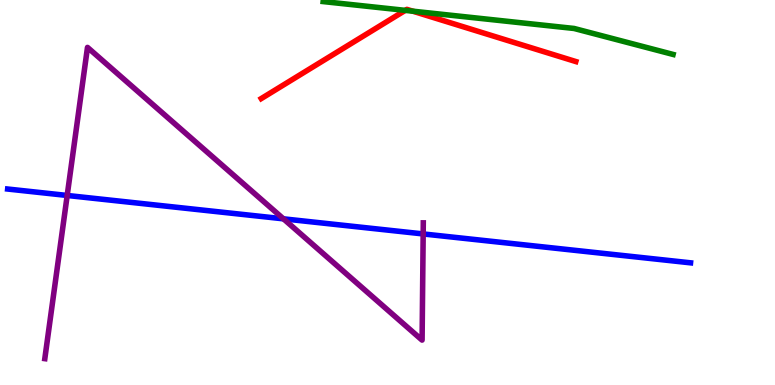[{'lines': ['blue', 'red'], 'intersections': []}, {'lines': ['green', 'red'], 'intersections': [{'x': 5.23, 'y': 9.73}, {'x': 5.33, 'y': 9.71}]}, {'lines': ['purple', 'red'], 'intersections': []}, {'lines': ['blue', 'green'], 'intersections': []}, {'lines': ['blue', 'purple'], 'intersections': [{'x': 0.867, 'y': 4.92}, {'x': 3.66, 'y': 4.32}, {'x': 5.46, 'y': 3.92}]}, {'lines': ['green', 'purple'], 'intersections': []}]